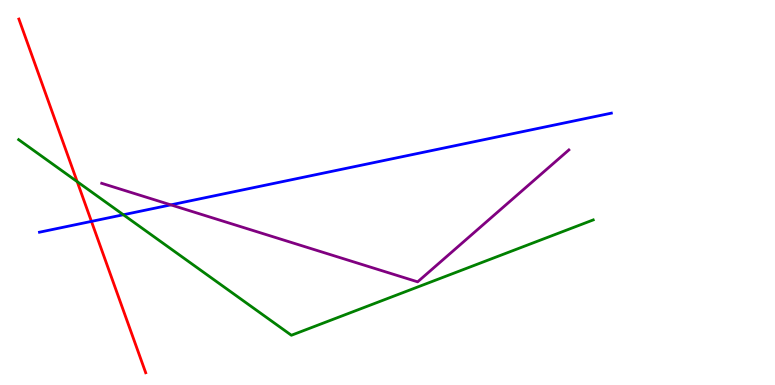[{'lines': ['blue', 'red'], 'intersections': [{'x': 1.18, 'y': 4.25}]}, {'lines': ['green', 'red'], 'intersections': [{'x': 0.996, 'y': 5.28}]}, {'lines': ['purple', 'red'], 'intersections': []}, {'lines': ['blue', 'green'], 'intersections': [{'x': 1.59, 'y': 4.42}]}, {'lines': ['blue', 'purple'], 'intersections': [{'x': 2.2, 'y': 4.68}]}, {'lines': ['green', 'purple'], 'intersections': []}]